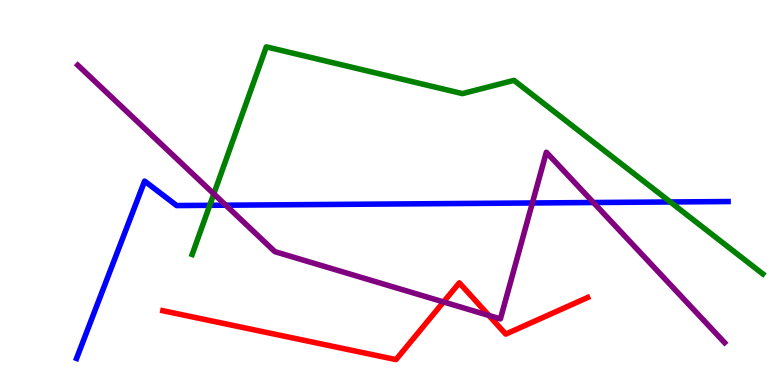[{'lines': ['blue', 'red'], 'intersections': []}, {'lines': ['green', 'red'], 'intersections': []}, {'lines': ['purple', 'red'], 'intersections': [{'x': 5.72, 'y': 2.16}, {'x': 6.31, 'y': 1.81}]}, {'lines': ['blue', 'green'], 'intersections': [{'x': 2.71, 'y': 4.67}, {'x': 8.65, 'y': 4.75}]}, {'lines': ['blue', 'purple'], 'intersections': [{'x': 2.91, 'y': 4.67}, {'x': 6.87, 'y': 4.73}, {'x': 7.66, 'y': 4.74}]}, {'lines': ['green', 'purple'], 'intersections': [{'x': 2.76, 'y': 4.96}]}]